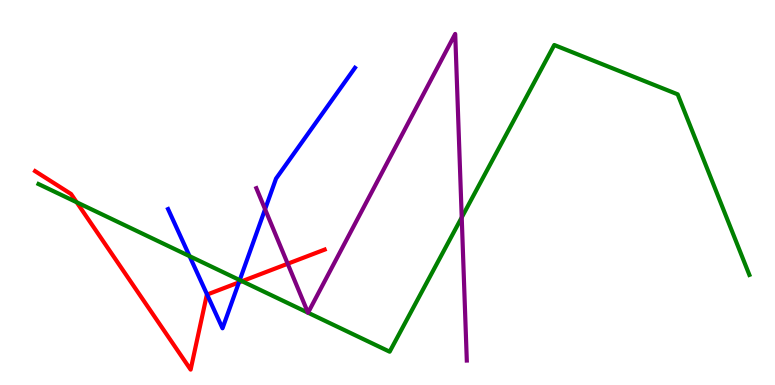[{'lines': ['blue', 'red'], 'intersections': [{'x': 2.67, 'y': 2.35}, {'x': 3.08, 'y': 2.67}]}, {'lines': ['green', 'red'], 'intersections': [{'x': 0.989, 'y': 4.75}, {'x': 3.12, 'y': 2.7}]}, {'lines': ['purple', 'red'], 'intersections': [{'x': 3.71, 'y': 3.15}]}, {'lines': ['blue', 'green'], 'intersections': [{'x': 2.45, 'y': 3.35}, {'x': 3.09, 'y': 2.72}]}, {'lines': ['blue', 'purple'], 'intersections': [{'x': 3.42, 'y': 4.57}]}, {'lines': ['green', 'purple'], 'intersections': [{'x': 3.97, 'y': 1.88}, {'x': 3.97, 'y': 1.88}, {'x': 5.96, 'y': 4.35}]}]